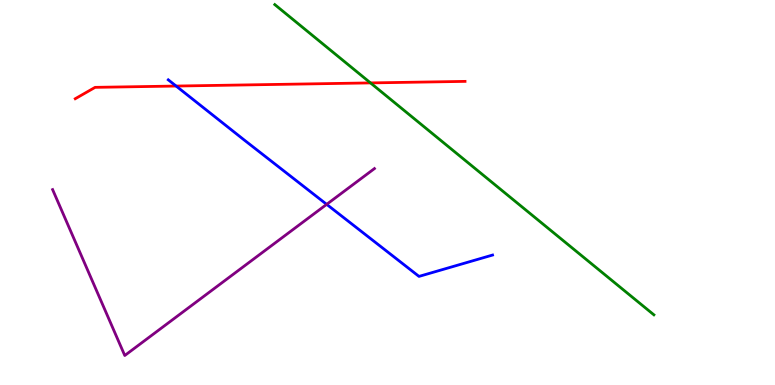[{'lines': ['blue', 'red'], 'intersections': [{'x': 2.27, 'y': 7.76}]}, {'lines': ['green', 'red'], 'intersections': [{'x': 4.78, 'y': 7.85}]}, {'lines': ['purple', 'red'], 'intersections': []}, {'lines': ['blue', 'green'], 'intersections': []}, {'lines': ['blue', 'purple'], 'intersections': [{'x': 4.22, 'y': 4.69}]}, {'lines': ['green', 'purple'], 'intersections': []}]